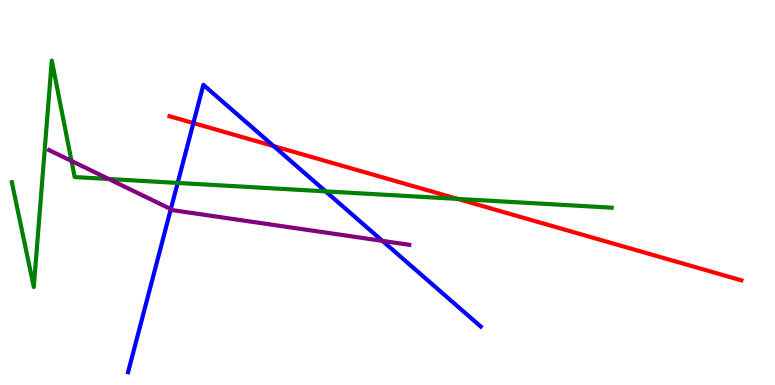[{'lines': ['blue', 'red'], 'intersections': [{'x': 2.5, 'y': 6.8}, {'x': 3.53, 'y': 6.2}]}, {'lines': ['green', 'red'], 'intersections': [{'x': 5.9, 'y': 4.83}]}, {'lines': ['purple', 'red'], 'intersections': []}, {'lines': ['blue', 'green'], 'intersections': [{'x': 2.29, 'y': 5.25}, {'x': 4.2, 'y': 5.03}]}, {'lines': ['blue', 'purple'], 'intersections': [{'x': 2.2, 'y': 4.57}, {'x': 4.93, 'y': 3.74}]}, {'lines': ['green', 'purple'], 'intersections': [{'x': 0.922, 'y': 5.82}, {'x': 1.4, 'y': 5.35}]}]